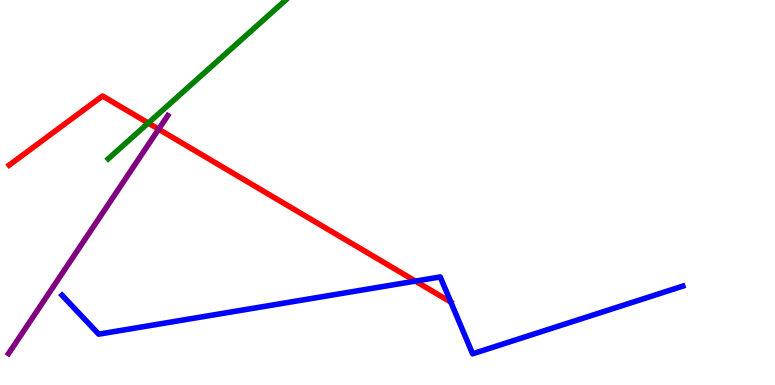[{'lines': ['blue', 'red'], 'intersections': [{'x': 5.36, 'y': 2.7}, {'x': 5.82, 'y': 2.15}]}, {'lines': ['green', 'red'], 'intersections': [{'x': 1.91, 'y': 6.8}]}, {'lines': ['purple', 'red'], 'intersections': [{'x': 2.05, 'y': 6.64}]}, {'lines': ['blue', 'green'], 'intersections': []}, {'lines': ['blue', 'purple'], 'intersections': []}, {'lines': ['green', 'purple'], 'intersections': []}]